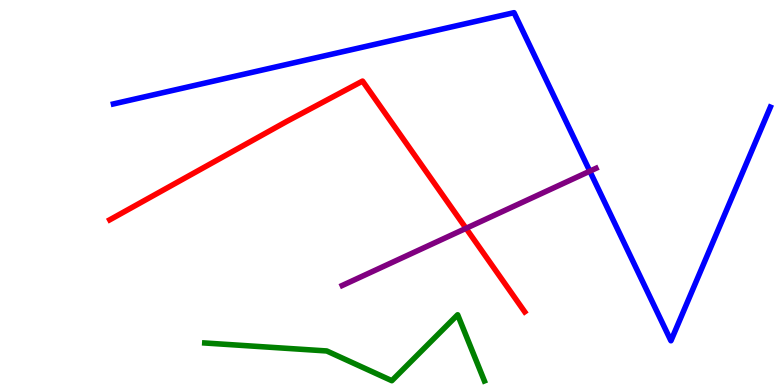[{'lines': ['blue', 'red'], 'intersections': []}, {'lines': ['green', 'red'], 'intersections': []}, {'lines': ['purple', 'red'], 'intersections': [{'x': 6.01, 'y': 4.07}]}, {'lines': ['blue', 'green'], 'intersections': []}, {'lines': ['blue', 'purple'], 'intersections': [{'x': 7.61, 'y': 5.55}]}, {'lines': ['green', 'purple'], 'intersections': []}]